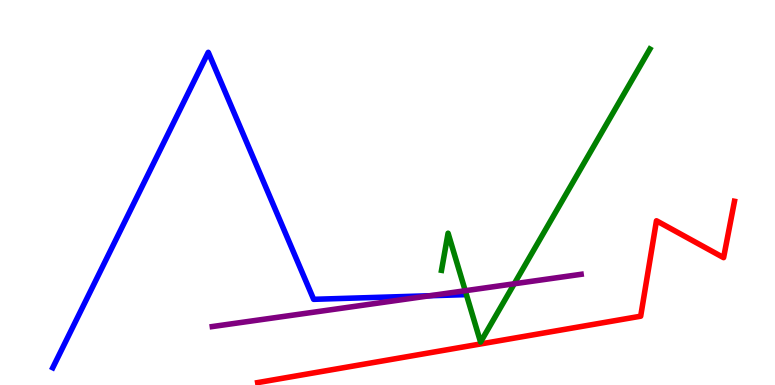[{'lines': ['blue', 'red'], 'intersections': []}, {'lines': ['green', 'red'], 'intersections': []}, {'lines': ['purple', 'red'], 'intersections': []}, {'lines': ['blue', 'green'], 'intersections': []}, {'lines': ['blue', 'purple'], 'intersections': [{'x': 5.55, 'y': 2.32}]}, {'lines': ['green', 'purple'], 'intersections': [{'x': 6.0, 'y': 2.45}, {'x': 6.64, 'y': 2.63}]}]